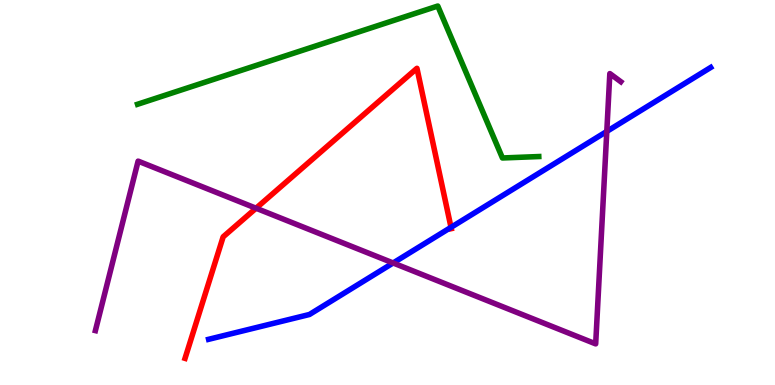[{'lines': ['blue', 'red'], 'intersections': [{'x': 5.82, 'y': 4.1}]}, {'lines': ['green', 'red'], 'intersections': []}, {'lines': ['purple', 'red'], 'intersections': [{'x': 3.3, 'y': 4.59}]}, {'lines': ['blue', 'green'], 'intersections': []}, {'lines': ['blue', 'purple'], 'intersections': [{'x': 5.07, 'y': 3.17}, {'x': 7.83, 'y': 6.59}]}, {'lines': ['green', 'purple'], 'intersections': []}]